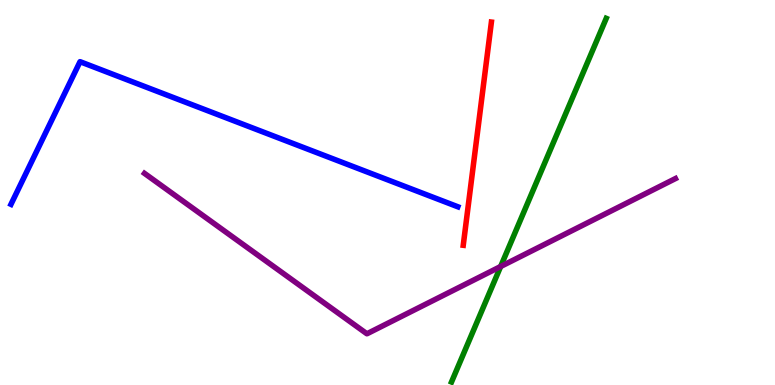[{'lines': ['blue', 'red'], 'intersections': []}, {'lines': ['green', 'red'], 'intersections': []}, {'lines': ['purple', 'red'], 'intersections': []}, {'lines': ['blue', 'green'], 'intersections': []}, {'lines': ['blue', 'purple'], 'intersections': []}, {'lines': ['green', 'purple'], 'intersections': [{'x': 6.46, 'y': 3.08}]}]